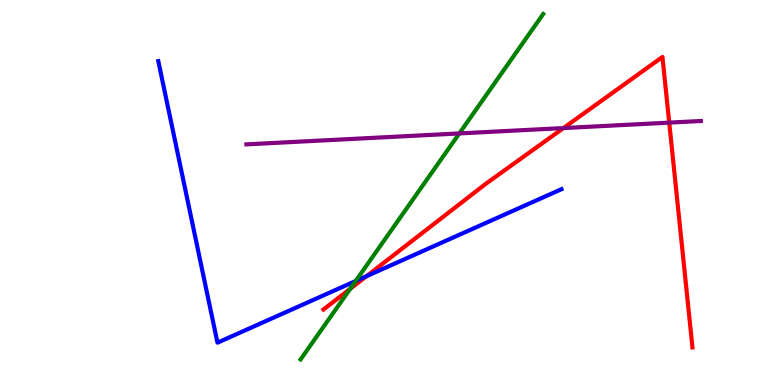[{'lines': ['blue', 'red'], 'intersections': [{'x': 4.73, 'y': 2.83}]}, {'lines': ['green', 'red'], 'intersections': [{'x': 4.52, 'y': 2.5}]}, {'lines': ['purple', 'red'], 'intersections': [{'x': 7.27, 'y': 6.67}, {'x': 8.64, 'y': 6.81}]}, {'lines': ['blue', 'green'], 'intersections': [{'x': 4.59, 'y': 2.7}]}, {'lines': ['blue', 'purple'], 'intersections': []}, {'lines': ['green', 'purple'], 'intersections': [{'x': 5.93, 'y': 6.53}]}]